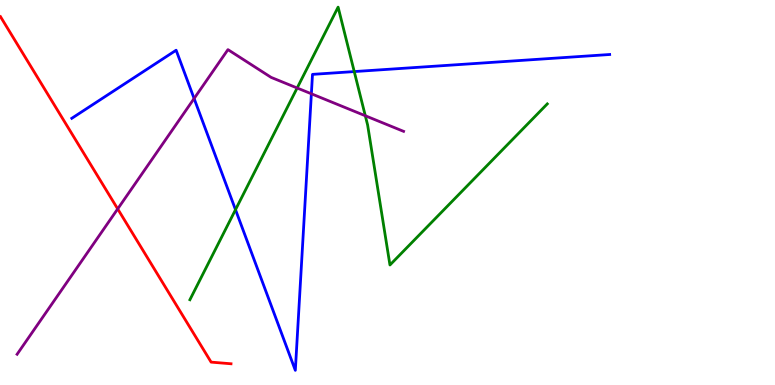[{'lines': ['blue', 'red'], 'intersections': []}, {'lines': ['green', 'red'], 'intersections': []}, {'lines': ['purple', 'red'], 'intersections': [{'x': 1.52, 'y': 4.57}]}, {'lines': ['blue', 'green'], 'intersections': [{'x': 3.04, 'y': 4.55}, {'x': 4.57, 'y': 8.14}]}, {'lines': ['blue', 'purple'], 'intersections': [{'x': 2.5, 'y': 7.44}, {'x': 4.02, 'y': 7.56}]}, {'lines': ['green', 'purple'], 'intersections': [{'x': 3.83, 'y': 7.71}, {'x': 4.71, 'y': 6.99}]}]